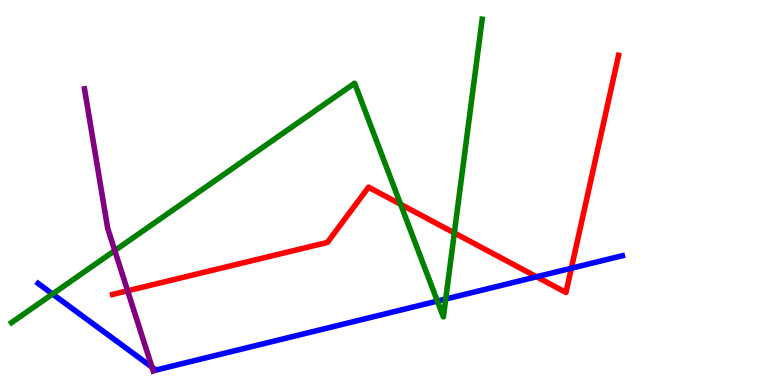[{'lines': ['blue', 'red'], 'intersections': [{'x': 6.92, 'y': 2.81}, {'x': 7.37, 'y': 3.03}]}, {'lines': ['green', 'red'], 'intersections': [{'x': 5.17, 'y': 4.69}, {'x': 5.86, 'y': 3.95}]}, {'lines': ['purple', 'red'], 'intersections': [{'x': 1.65, 'y': 2.45}]}, {'lines': ['blue', 'green'], 'intersections': [{'x': 0.678, 'y': 2.36}, {'x': 5.64, 'y': 2.18}, {'x': 5.75, 'y': 2.23}]}, {'lines': ['blue', 'purple'], 'intersections': [{'x': 1.96, 'y': 0.464}]}, {'lines': ['green', 'purple'], 'intersections': [{'x': 1.48, 'y': 3.49}]}]